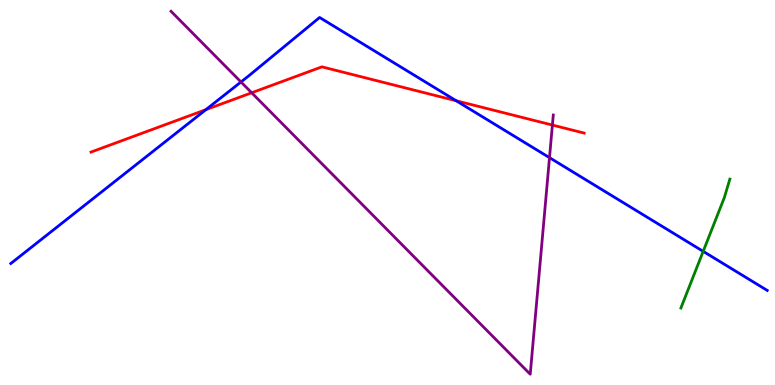[{'lines': ['blue', 'red'], 'intersections': [{'x': 2.66, 'y': 7.15}, {'x': 5.89, 'y': 7.38}]}, {'lines': ['green', 'red'], 'intersections': []}, {'lines': ['purple', 'red'], 'intersections': [{'x': 3.25, 'y': 7.59}, {'x': 7.13, 'y': 6.75}]}, {'lines': ['blue', 'green'], 'intersections': [{'x': 9.07, 'y': 3.47}]}, {'lines': ['blue', 'purple'], 'intersections': [{'x': 3.11, 'y': 7.87}, {'x': 7.09, 'y': 5.91}]}, {'lines': ['green', 'purple'], 'intersections': []}]